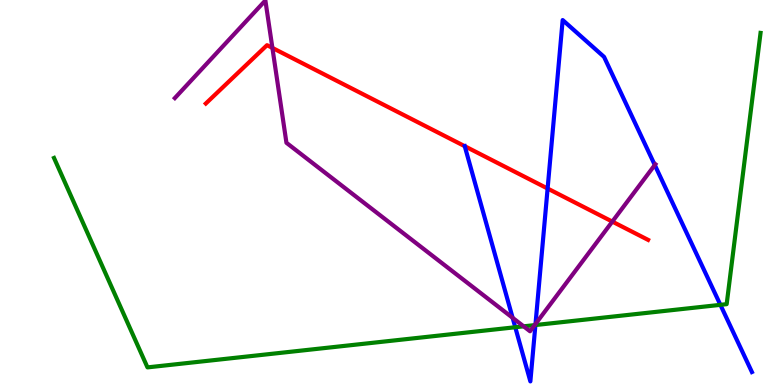[{'lines': ['blue', 'red'], 'intersections': [{'x': 6.0, 'y': 6.2}, {'x': 7.07, 'y': 5.1}]}, {'lines': ['green', 'red'], 'intersections': []}, {'lines': ['purple', 'red'], 'intersections': [{'x': 3.51, 'y': 8.76}, {'x': 7.9, 'y': 4.24}]}, {'lines': ['blue', 'green'], 'intersections': [{'x': 6.65, 'y': 1.5}, {'x': 6.91, 'y': 1.56}, {'x': 9.3, 'y': 2.08}]}, {'lines': ['blue', 'purple'], 'intersections': [{'x': 6.61, 'y': 1.75}, {'x': 6.91, 'y': 1.58}, {'x': 8.45, 'y': 5.71}]}, {'lines': ['green', 'purple'], 'intersections': [{'x': 6.76, 'y': 1.52}, {'x': 6.9, 'y': 1.56}]}]